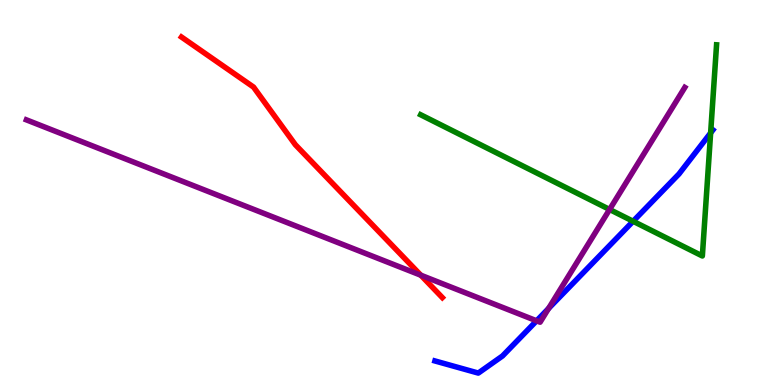[{'lines': ['blue', 'red'], 'intersections': []}, {'lines': ['green', 'red'], 'intersections': []}, {'lines': ['purple', 'red'], 'intersections': [{'x': 5.43, 'y': 2.85}]}, {'lines': ['blue', 'green'], 'intersections': [{'x': 8.17, 'y': 4.25}, {'x': 9.17, 'y': 6.55}]}, {'lines': ['blue', 'purple'], 'intersections': [{'x': 6.92, 'y': 1.67}, {'x': 7.08, 'y': 1.99}]}, {'lines': ['green', 'purple'], 'intersections': [{'x': 7.87, 'y': 4.56}]}]